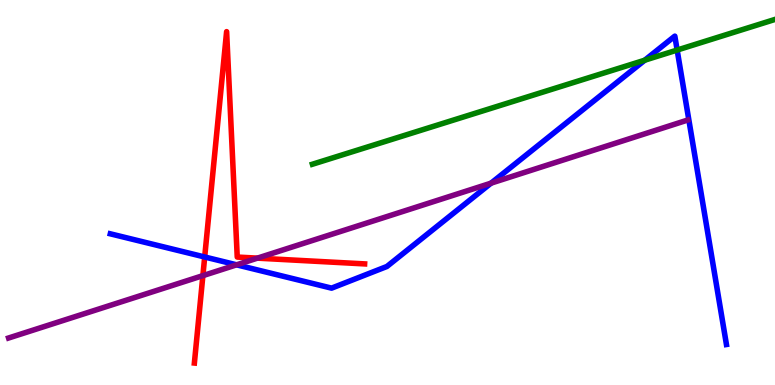[{'lines': ['blue', 'red'], 'intersections': [{'x': 2.64, 'y': 3.33}]}, {'lines': ['green', 'red'], 'intersections': []}, {'lines': ['purple', 'red'], 'intersections': [{'x': 2.62, 'y': 2.84}, {'x': 3.32, 'y': 3.3}]}, {'lines': ['blue', 'green'], 'intersections': [{'x': 8.32, 'y': 8.44}, {'x': 8.74, 'y': 8.7}]}, {'lines': ['blue', 'purple'], 'intersections': [{'x': 3.05, 'y': 3.12}, {'x': 6.34, 'y': 5.24}]}, {'lines': ['green', 'purple'], 'intersections': []}]